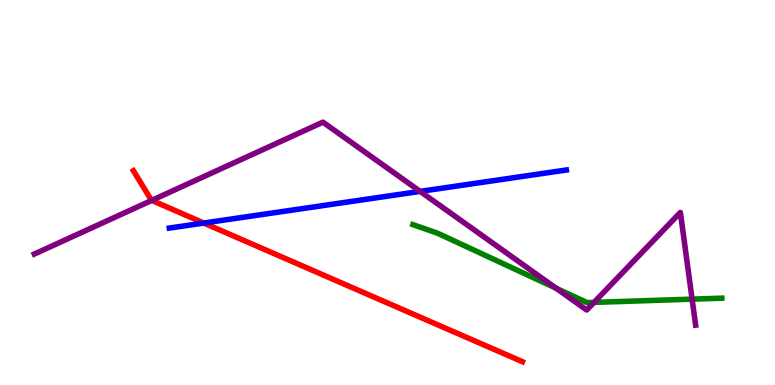[{'lines': ['blue', 'red'], 'intersections': [{'x': 2.63, 'y': 4.21}]}, {'lines': ['green', 'red'], 'intersections': []}, {'lines': ['purple', 'red'], 'intersections': [{'x': 1.96, 'y': 4.8}]}, {'lines': ['blue', 'green'], 'intersections': []}, {'lines': ['blue', 'purple'], 'intersections': [{'x': 5.42, 'y': 5.03}]}, {'lines': ['green', 'purple'], 'intersections': [{'x': 7.18, 'y': 2.51}, {'x': 7.66, 'y': 2.15}, {'x': 8.93, 'y': 2.23}]}]